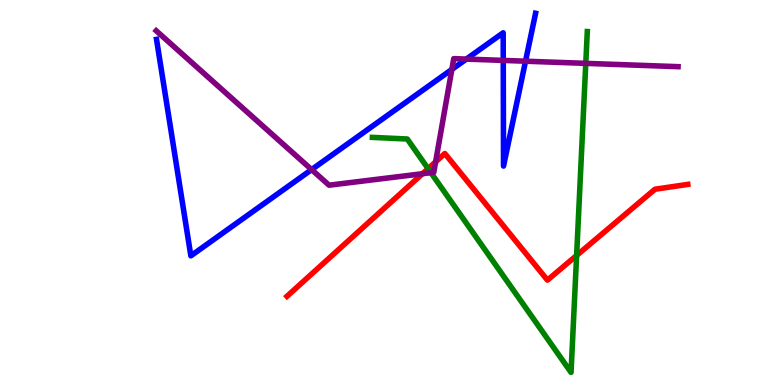[{'lines': ['blue', 'red'], 'intersections': []}, {'lines': ['green', 'red'], 'intersections': [{'x': 5.52, 'y': 5.62}, {'x': 7.44, 'y': 3.36}]}, {'lines': ['purple', 'red'], 'intersections': [{'x': 5.45, 'y': 5.49}, {'x': 5.62, 'y': 5.8}]}, {'lines': ['blue', 'green'], 'intersections': []}, {'lines': ['blue', 'purple'], 'intersections': [{'x': 4.02, 'y': 5.59}, {'x': 5.83, 'y': 8.2}, {'x': 6.02, 'y': 8.47}, {'x': 6.49, 'y': 8.43}, {'x': 6.78, 'y': 8.41}]}, {'lines': ['green', 'purple'], 'intersections': [{'x': 5.56, 'y': 5.51}, {'x': 7.56, 'y': 8.35}]}]